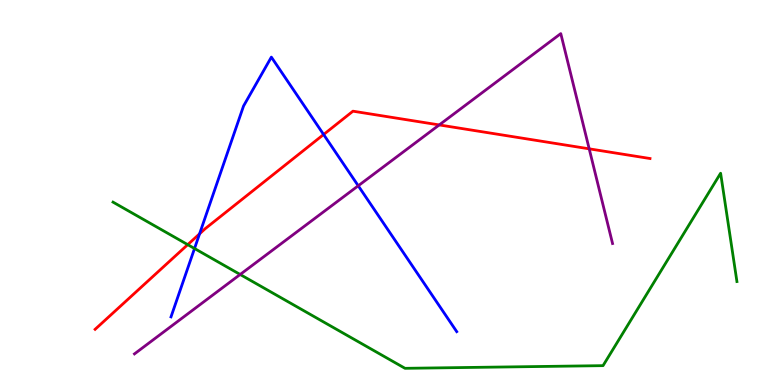[{'lines': ['blue', 'red'], 'intersections': [{'x': 2.58, 'y': 3.93}, {'x': 4.18, 'y': 6.51}]}, {'lines': ['green', 'red'], 'intersections': [{'x': 2.42, 'y': 3.65}]}, {'lines': ['purple', 'red'], 'intersections': [{'x': 5.67, 'y': 6.76}, {'x': 7.6, 'y': 6.13}]}, {'lines': ['blue', 'green'], 'intersections': [{'x': 2.51, 'y': 3.55}]}, {'lines': ['blue', 'purple'], 'intersections': [{'x': 4.62, 'y': 5.17}]}, {'lines': ['green', 'purple'], 'intersections': [{'x': 3.1, 'y': 2.87}]}]